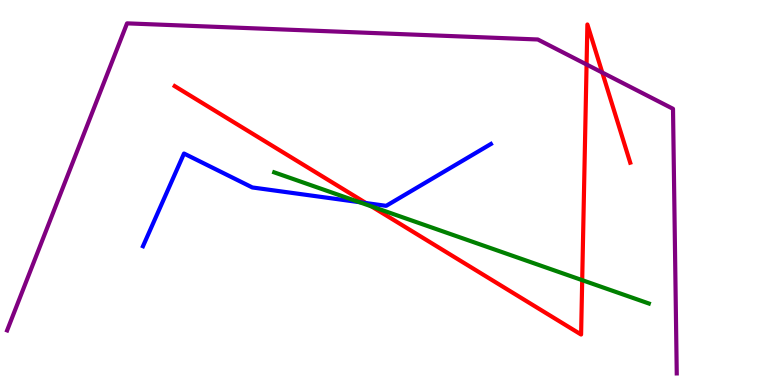[{'lines': ['blue', 'red'], 'intersections': [{'x': 4.72, 'y': 4.73}]}, {'lines': ['green', 'red'], 'intersections': [{'x': 4.79, 'y': 4.64}, {'x': 7.51, 'y': 2.72}]}, {'lines': ['purple', 'red'], 'intersections': [{'x': 7.57, 'y': 8.32}, {'x': 7.77, 'y': 8.12}]}, {'lines': ['blue', 'green'], 'intersections': [{'x': 4.64, 'y': 4.75}]}, {'lines': ['blue', 'purple'], 'intersections': []}, {'lines': ['green', 'purple'], 'intersections': []}]